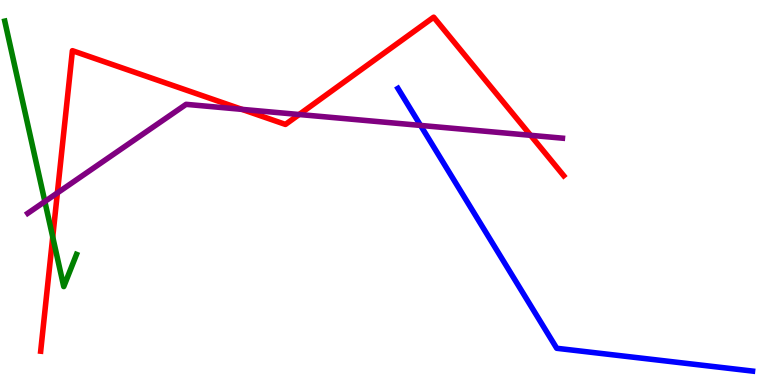[{'lines': ['blue', 'red'], 'intersections': []}, {'lines': ['green', 'red'], 'intersections': [{'x': 0.68, 'y': 3.84}]}, {'lines': ['purple', 'red'], 'intersections': [{'x': 0.74, 'y': 4.99}, {'x': 3.12, 'y': 7.16}, {'x': 3.86, 'y': 7.03}, {'x': 6.85, 'y': 6.49}]}, {'lines': ['blue', 'green'], 'intersections': []}, {'lines': ['blue', 'purple'], 'intersections': [{'x': 5.43, 'y': 6.74}]}, {'lines': ['green', 'purple'], 'intersections': [{'x': 0.579, 'y': 4.77}]}]